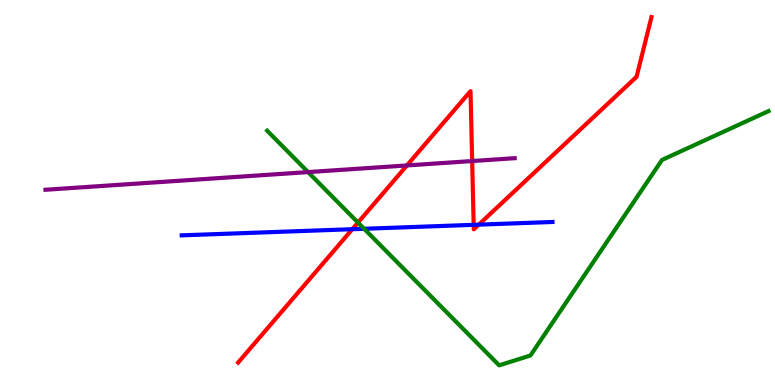[{'lines': ['blue', 'red'], 'intersections': [{'x': 4.55, 'y': 4.05}, {'x': 6.11, 'y': 4.16}, {'x': 6.18, 'y': 4.17}]}, {'lines': ['green', 'red'], 'intersections': [{'x': 4.62, 'y': 4.22}]}, {'lines': ['purple', 'red'], 'intersections': [{'x': 5.25, 'y': 5.7}, {'x': 6.09, 'y': 5.82}]}, {'lines': ['blue', 'green'], 'intersections': [{'x': 4.7, 'y': 4.06}]}, {'lines': ['blue', 'purple'], 'intersections': []}, {'lines': ['green', 'purple'], 'intersections': [{'x': 3.98, 'y': 5.53}]}]